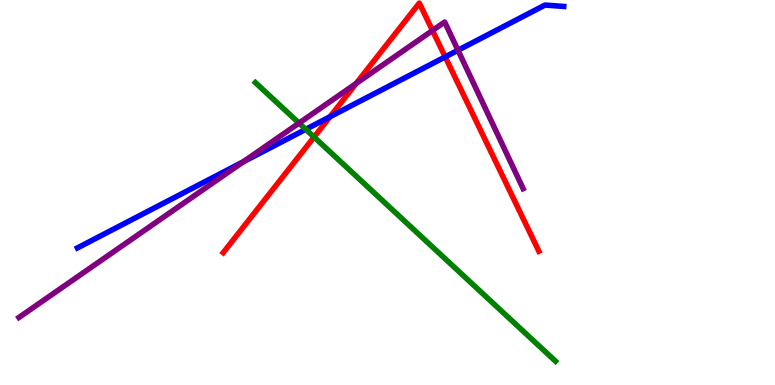[{'lines': ['blue', 'red'], 'intersections': [{'x': 4.26, 'y': 6.97}, {'x': 5.74, 'y': 8.52}]}, {'lines': ['green', 'red'], 'intersections': [{'x': 4.05, 'y': 6.44}]}, {'lines': ['purple', 'red'], 'intersections': [{'x': 4.6, 'y': 7.83}, {'x': 5.58, 'y': 9.21}]}, {'lines': ['blue', 'green'], 'intersections': [{'x': 3.95, 'y': 6.64}]}, {'lines': ['blue', 'purple'], 'intersections': [{'x': 3.14, 'y': 5.8}, {'x': 5.91, 'y': 8.69}]}, {'lines': ['green', 'purple'], 'intersections': [{'x': 3.86, 'y': 6.8}]}]